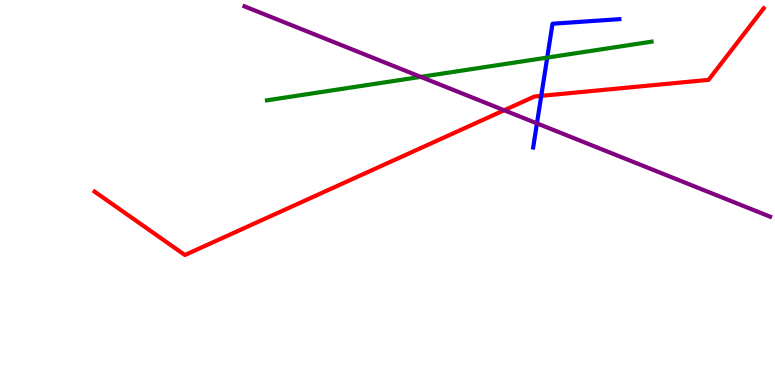[{'lines': ['blue', 'red'], 'intersections': [{'x': 6.98, 'y': 7.51}]}, {'lines': ['green', 'red'], 'intersections': []}, {'lines': ['purple', 'red'], 'intersections': [{'x': 6.51, 'y': 7.14}]}, {'lines': ['blue', 'green'], 'intersections': [{'x': 7.06, 'y': 8.5}]}, {'lines': ['blue', 'purple'], 'intersections': [{'x': 6.93, 'y': 6.8}]}, {'lines': ['green', 'purple'], 'intersections': [{'x': 5.43, 'y': 8.0}]}]